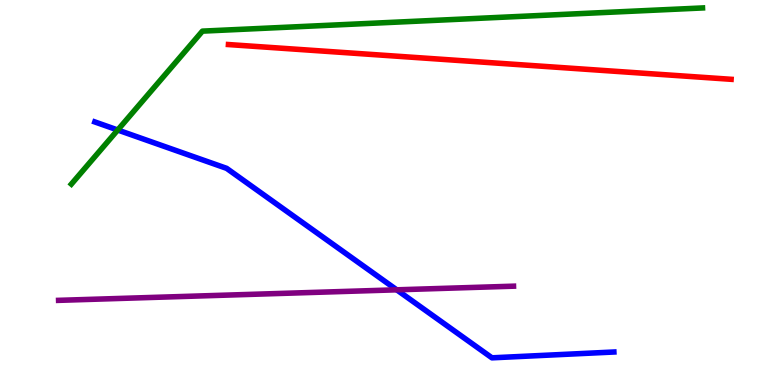[{'lines': ['blue', 'red'], 'intersections': []}, {'lines': ['green', 'red'], 'intersections': []}, {'lines': ['purple', 'red'], 'intersections': []}, {'lines': ['blue', 'green'], 'intersections': [{'x': 1.52, 'y': 6.62}]}, {'lines': ['blue', 'purple'], 'intersections': [{'x': 5.12, 'y': 2.47}]}, {'lines': ['green', 'purple'], 'intersections': []}]